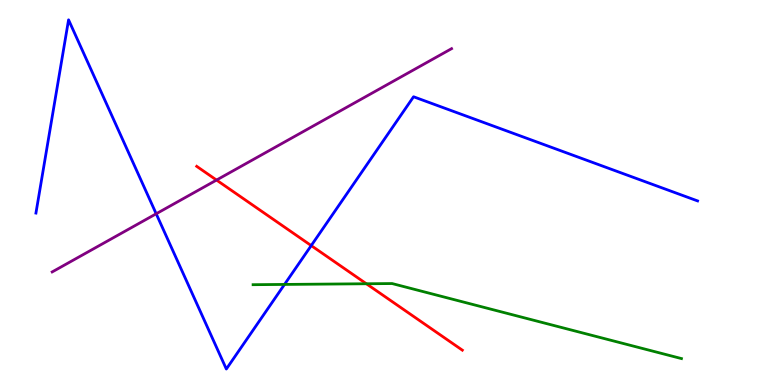[{'lines': ['blue', 'red'], 'intersections': [{'x': 4.02, 'y': 3.62}]}, {'lines': ['green', 'red'], 'intersections': [{'x': 4.73, 'y': 2.63}]}, {'lines': ['purple', 'red'], 'intersections': [{'x': 2.79, 'y': 5.32}]}, {'lines': ['blue', 'green'], 'intersections': [{'x': 3.67, 'y': 2.61}]}, {'lines': ['blue', 'purple'], 'intersections': [{'x': 2.02, 'y': 4.45}]}, {'lines': ['green', 'purple'], 'intersections': []}]